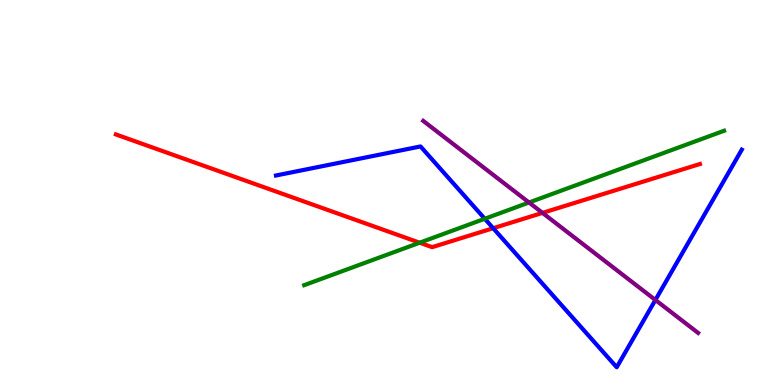[{'lines': ['blue', 'red'], 'intersections': [{'x': 6.36, 'y': 4.07}]}, {'lines': ['green', 'red'], 'intersections': [{'x': 5.41, 'y': 3.7}]}, {'lines': ['purple', 'red'], 'intersections': [{'x': 7.0, 'y': 4.47}]}, {'lines': ['blue', 'green'], 'intersections': [{'x': 6.26, 'y': 4.32}]}, {'lines': ['blue', 'purple'], 'intersections': [{'x': 8.46, 'y': 2.21}]}, {'lines': ['green', 'purple'], 'intersections': [{'x': 6.83, 'y': 4.74}]}]